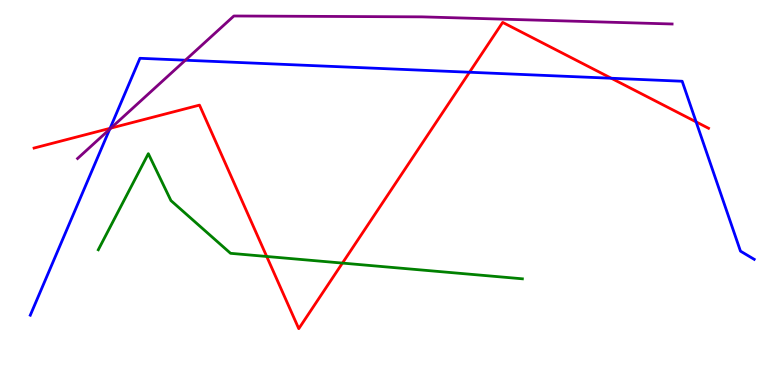[{'lines': ['blue', 'red'], 'intersections': [{'x': 1.42, 'y': 6.67}, {'x': 6.06, 'y': 8.12}, {'x': 7.89, 'y': 7.97}, {'x': 8.98, 'y': 6.83}]}, {'lines': ['green', 'red'], 'intersections': [{'x': 3.44, 'y': 3.34}, {'x': 4.42, 'y': 3.17}]}, {'lines': ['purple', 'red'], 'intersections': [{'x': 1.43, 'y': 6.67}]}, {'lines': ['blue', 'green'], 'intersections': []}, {'lines': ['blue', 'purple'], 'intersections': [{'x': 1.42, 'y': 6.64}, {'x': 2.39, 'y': 8.44}]}, {'lines': ['green', 'purple'], 'intersections': []}]